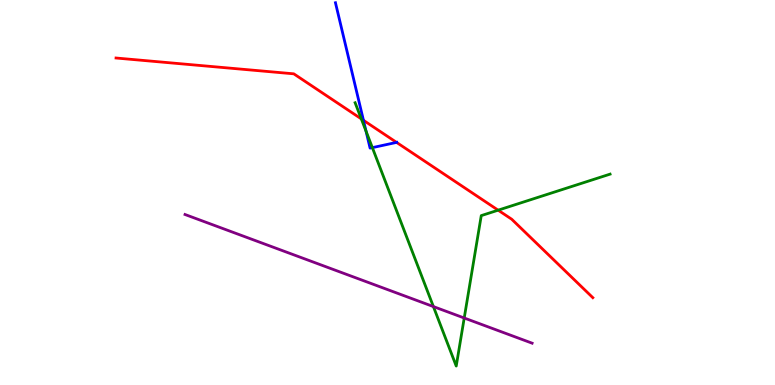[{'lines': ['blue', 'red'], 'intersections': [{'x': 4.69, 'y': 6.88}, {'x': 5.12, 'y': 6.3}]}, {'lines': ['green', 'red'], 'intersections': [{'x': 4.66, 'y': 6.91}, {'x': 6.43, 'y': 4.54}]}, {'lines': ['purple', 'red'], 'intersections': []}, {'lines': ['blue', 'green'], 'intersections': [{'x': 4.72, 'y': 6.59}, {'x': 4.8, 'y': 6.17}]}, {'lines': ['blue', 'purple'], 'intersections': []}, {'lines': ['green', 'purple'], 'intersections': [{'x': 5.59, 'y': 2.04}, {'x': 5.99, 'y': 1.74}]}]